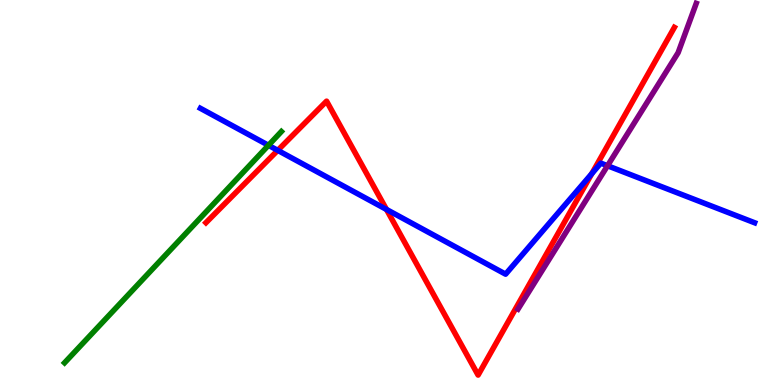[{'lines': ['blue', 'red'], 'intersections': [{'x': 3.58, 'y': 6.09}, {'x': 4.99, 'y': 4.56}, {'x': 7.64, 'y': 5.49}]}, {'lines': ['green', 'red'], 'intersections': []}, {'lines': ['purple', 'red'], 'intersections': []}, {'lines': ['blue', 'green'], 'intersections': [{'x': 3.46, 'y': 6.23}]}, {'lines': ['blue', 'purple'], 'intersections': [{'x': 7.84, 'y': 5.69}]}, {'lines': ['green', 'purple'], 'intersections': []}]